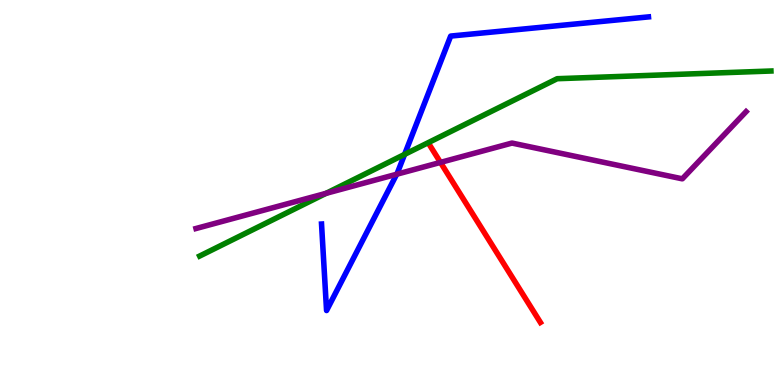[{'lines': ['blue', 'red'], 'intersections': []}, {'lines': ['green', 'red'], 'intersections': []}, {'lines': ['purple', 'red'], 'intersections': [{'x': 5.68, 'y': 5.78}]}, {'lines': ['blue', 'green'], 'intersections': [{'x': 5.22, 'y': 5.99}]}, {'lines': ['blue', 'purple'], 'intersections': [{'x': 5.12, 'y': 5.47}]}, {'lines': ['green', 'purple'], 'intersections': [{'x': 4.21, 'y': 4.98}]}]